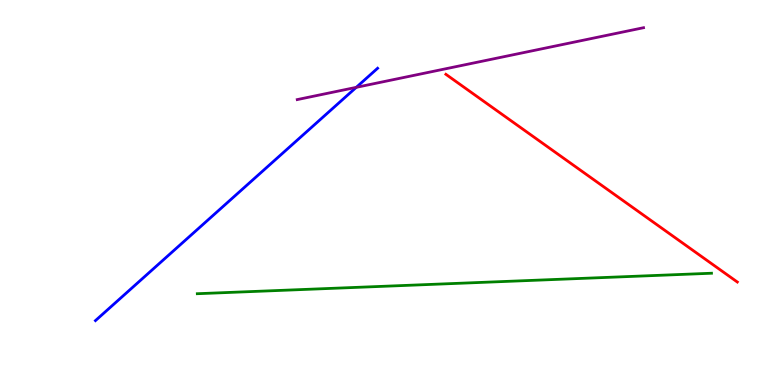[{'lines': ['blue', 'red'], 'intersections': []}, {'lines': ['green', 'red'], 'intersections': []}, {'lines': ['purple', 'red'], 'intersections': []}, {'lines': ['blue', 'green'], 'intersections': []}, {'lines': ['blue', 'purple'], 'intersections': [{'x': 4.6, 'y': 7.73}]}, {'lines': ['green', 'purple'], 'intersections': []}]